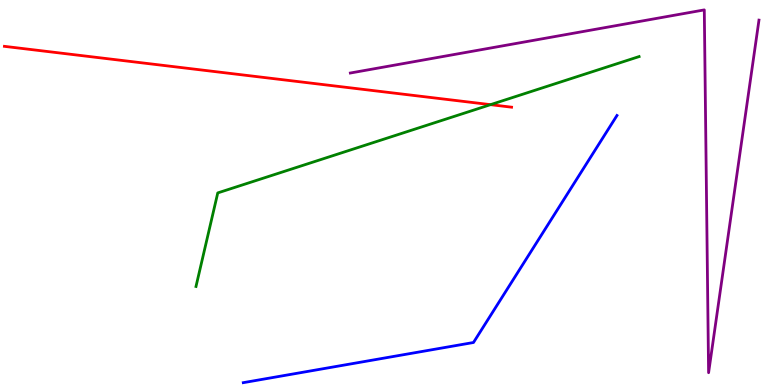[{'lines': ['blue', 'red'], 'intersections': []}, {'lines': ['green', 'red'], 'intersections': [{'x': 6.33, 'y': 7.28}]}, {'lines': ['purple', 'red'], 'intersections': []}, {'lines': ['blue', 'green'], 'intersections': []}, {'lines': ['blue', 'purple'], 'intersections': []}, {'lines': ['green', 'purple'], 'intersections': []}]